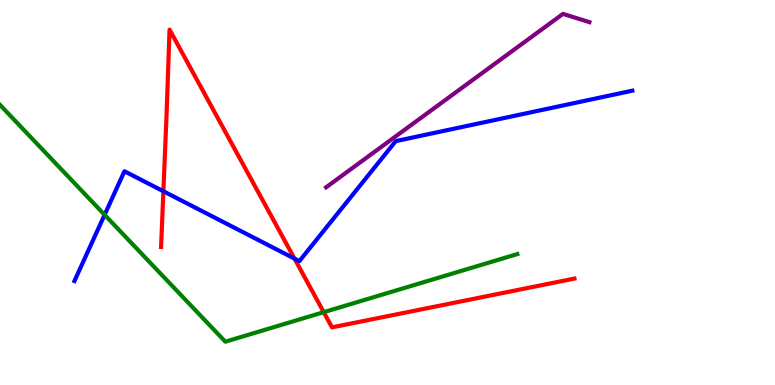[{'lines': ['blue', 'red'], 'intersections': [{'x': 2.11, 'y': 5.03}, {'x': 3.8, 'y': 3.28}]}, {'lines': ['green', 'red'], 'intersections': [{'x': 4.18, 'y': 1.89}]}, {'lines': ['purple', 'red'], 'intersections': []}, {'lines': ['blue', 'green'], 'intersections': [{'x': 1.35, 'y': 4.42}]}, {'lines': ['blue', 'purple'], 'intersections': []}, {'lines': ['green', 'purple'], 'intersections': []}]